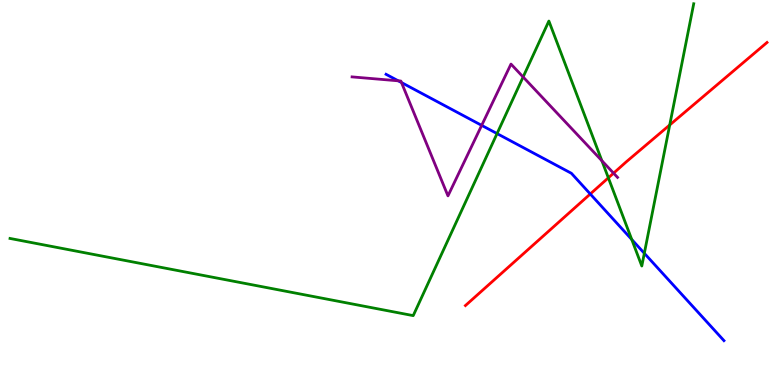[{'lines': ['blue', 'red'], 'intersections': [{'x': 7.62, 'y': 4.96}]}, {'lines': ['green', 'red'], 'intersections': [{'x': 7.85, 'y': 5.38}, {'x': 8.64, 'y': 6.75}]}, {'lines': ['purple', 'red'], 'intersections': [{'x': 7.92, 'y': 5.5}]}, {'lines': ['blue', 'green'], 'intersections': [{'x': 6.41, 'y': 6.53}, {'x': 8.15, 'y': 3.78}, {'x': 8.31, 'y': 3.42}]}, {'lines': ['blue', 'purple'], 'intersections': [{'x': 5.14, 'y': 7.9}, {'x': 5.18, 'y': 7.86}, {'x': 6.22, 'y': 6.74}]}, {'lines': ['green', 'purple'], 'intersections': [{'x': 6.75, 'y': 8.0}, {'x': 7.77, 'y': 5.83}]}]